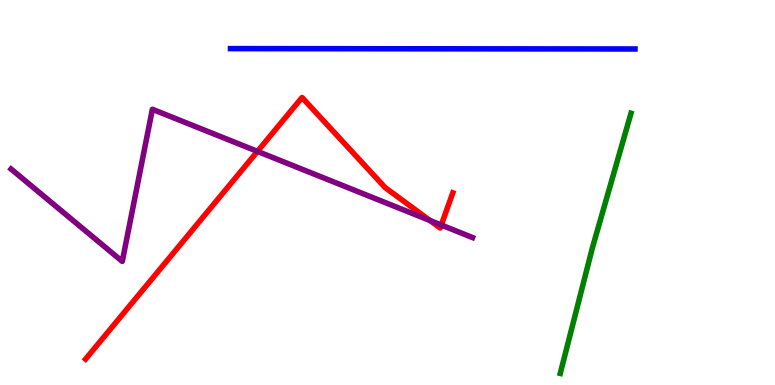[{'lines': ['blue', 'red'], 'intersections': []}, {'lines': ['green', 'red'], 'intersections': []}, {'lines': ['purple', 'red'], 'intersections': [{'x': 3.32, 'y': 6.07}, {'x': 5.55, 'y': 4.27}, {'x': 5.69, 'y': 4.16}]}, {'lines': ['blue', 'green'], 'intersections': []}, {'lines': ['blue', 'purple'], 'intersections': []}, {'lines': ['green', 'purple'], 'intersections': []}]